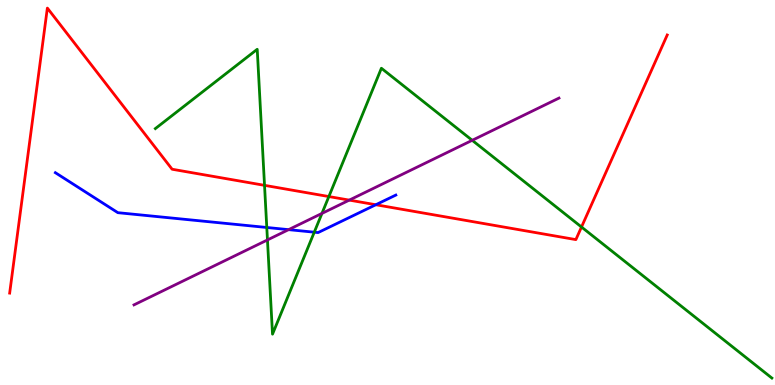[{'lines': ['blue', 'red'], 'intersections': [{'x': 4.85, 'y': 4.68}]}, {'lines': ['green', 'red'], 'intersections': [{'x': 3.41, 'y': 5.19}, {'x': 4.24, 'y': 4.89}, {'x': 7.5, 'y': 4.1}]}, {'lines': ['purple', 'red'], 'intersections': [{'x': 4.51, 'y': 4.8}]}, {'lines': ['blue', 'green'], 'intersections': [{'x': 3.44, 'y': 4.09}, {'x': 4.06, 'y': 3.97}]}, {'lines': ['blue', 'purple'], 'intersections': [{'x': 3.72, 'y': 4.04}]}, {'lines': ['green', 'purple'], 'intersections': [{'x': 3.45, 'y': 3.77}, {'x': 4.15, 'y': 4.46}, {'x': 6.09, 'y': 6.36}]}]